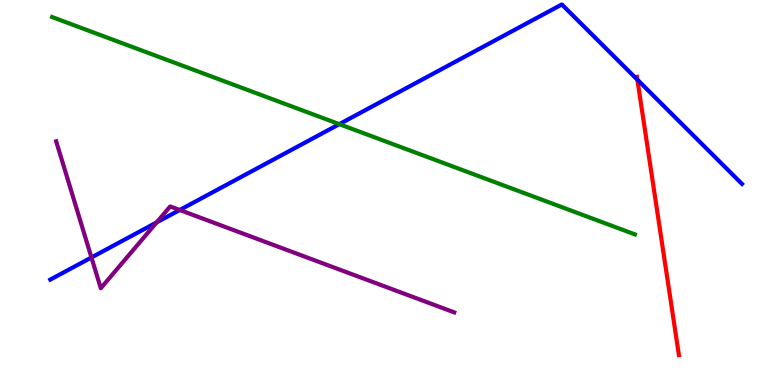[{'lines': ['blue', 'red'], 'intersections': [{'x': 8.22, 'y': 7.93}]}, {'lines': ['green', 'red'], 'intersections': []}, {'lines': ['purple', 'red'], 'intersections': []}, {'lines': ['blue', 'green'], 'intersections': [{'x': 4.38, 'y': 6.78}]}, {'lines': ['blue', 'purple'], 'intersections': [{'x': 1.18, 'y': 3.31}, {'x': 2.02, 'y': 4.22}, {'x': 2.32, 'y': 4.55}]}, {'lines': ['green', 'purple'], 'intersections': []}]